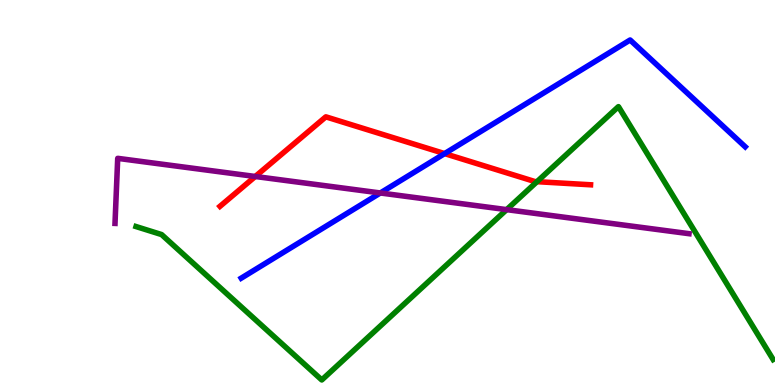[{'lines': ['blue', 'red'], 'intersections': [{'x': 5.74, 'y': 6.01}]}, {'lines': ['green', 'red'], 'intersections': [{'x': 6.93, 'y': 5.28}]}, {'lines': ['purple', 'red'], 'intersections': [{'x': 3.29, 'y': 5.42}]}, {'lines': ['blue', 'green'], 'intersections': []}, {'lines': ['blue', 'purple'], 'intersections': [{'x': 4.91, 'y': 4.99}]}, {'lines': ['green', 'purple'], 'intersections': [{'x': 6.54, 'y': 4.56}]}]